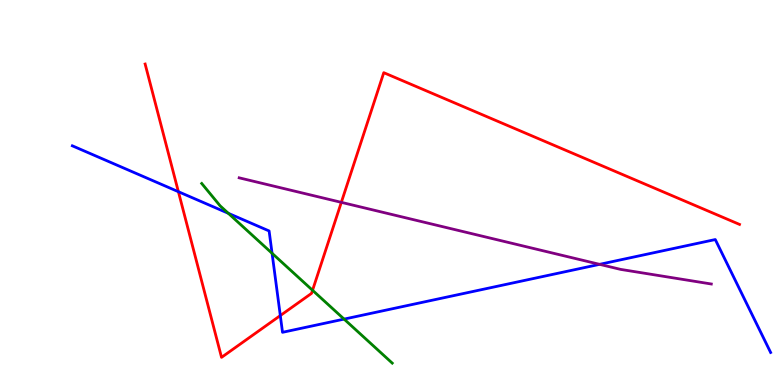[{'lines': ['blue', 'red'], 'intersections': [{'x': 2.3, 'y': 5.02}, {'x': 3.62, 'y': 1.8}]}, {'lines': ['green', 'red'], 'intersections': [{'x': 4.03, 'y': 2.46}]}, {'lines': ['purple', 'red'], 'intersections': [{'x': 4.4, 'y': 4.74}]}, {'lines': ['blue', 'green'], 'intersections': [{'x': 2.95, 'y': 4.46}, {'x': 3.51, 'y': 3.42}, {'x': 4.44, 'y': 1.71}]}, {'lines': ['blue', 'purple'], 'intersections': [{'x': 7.74, 'y': 3.13}]}, {'lines': ['green', 'purple'], 'intersections': []}]